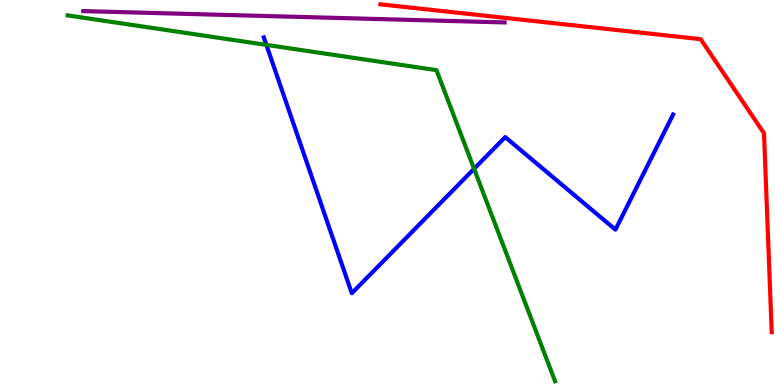[{'lines': ['blue', 'red'], 'intersections': []}, {'lines': ['green', 'red'], 'intersections': []}, {'lines': ['purple', 'red'], 'intersections': []}, {'lines': ['blue', 'green'], 'intersections': [{'x': 3.44, 'y': 8.83}, {'x': 6.12, 'y': 5.62}]}, {'lines': ['blue', 'purple'], 'intersections': []}, {'lines': ['green', 'purple'], 'intersections': []}]